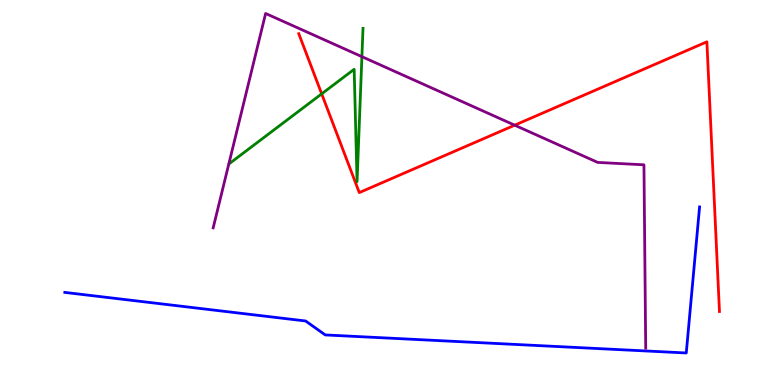[{'lines': ['blue', 'red'], 'intersections': []}, {'lines': ['green', 'red'], 'intersections': [{'x': 4.15, 'y': 7.56}]}, {'lines': ['purple', 'red'], 'intersections': [{'x': 6.64, 'y': 6.75}]}, {'lines': ['blue', 'green'], 'intersections': []}, {'lines': ['blue', 'purple'], 'intersections': []}, {'lines': ['green', 'purple'], 'intersections': [{'x': 4.67, 'y': 8.53}]}]